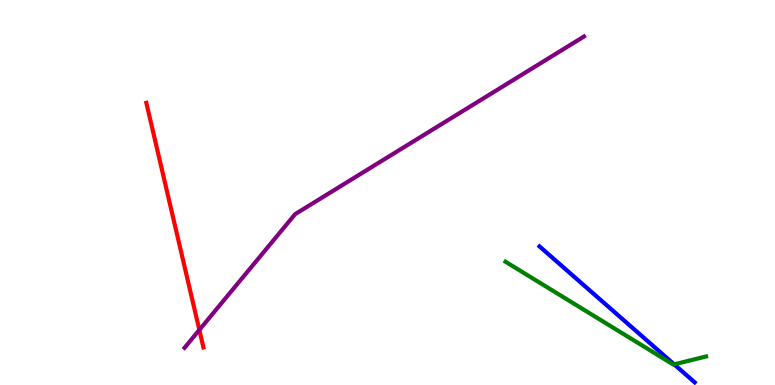[{'lines': ['blue', 'red'], 'intersections': []}, {'lines': ['green', 'red'], 'intersections': []}, {'lines': ['purple', 'red'], 'intersections': [{'x': 2.57, 'y': 1.43}]}, {'lines': ['blue', 'green'], 'intersections': [{'x': 8.7, 'y': 0.536}]}, {'lines': ['blue', 'purple'], 'intersections': []}, {'lines': ['green', 'purple'], 'intersections': []}]